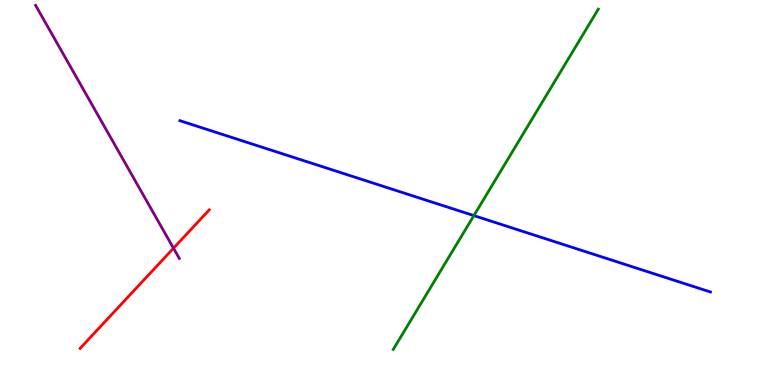[{'lines': ['blue', 'red'], 'intersections': []}, {'lines': ['green', 'red'], 'intersections': []}, {'lines': ['purple', 'red'], 'intersections': [{'x': 2.24, 'y': 3.55}]}, {'lines': ['blue', 'green'], 'intersections': [{'x': 6.11, 'y': 4.4}]}, {'lines': ['blue', 'purple'], 'intersections': []}, {'lines': ['green', 'purple'], 'intersections': []}]